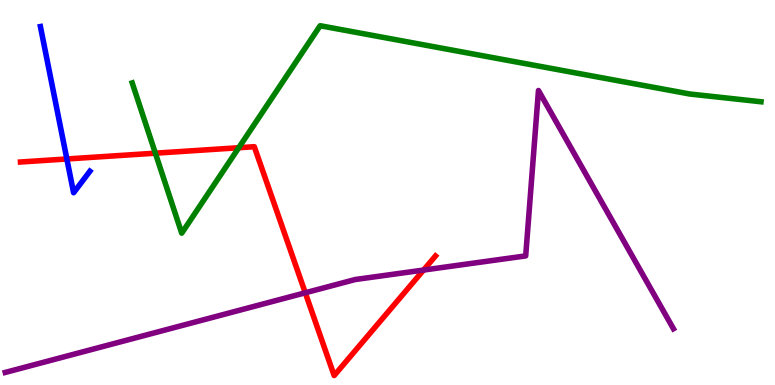[{'lines': ['blue', 'red'], 'intersections': [{'x': 0.863, 'y': 5.87}]}, {'lines': ['green', 'red'], 'intersections': [{'x': 2.0, 'y': 6.02}, {'x': 3.08, 'y': 6.16}]}, {'lines': ['purple', 'red'], 'intersections': [{'x': 3.94, 'y': 2.4}, {'x': 5.47, 'y': 2.99}]}, {'lines': ['blue', 'green'], 'intersections': []}, {'lines': ['blue', 'purple'], 'intersections': []}, {'lines': ['green', 'purple'], 'intersections': []}]